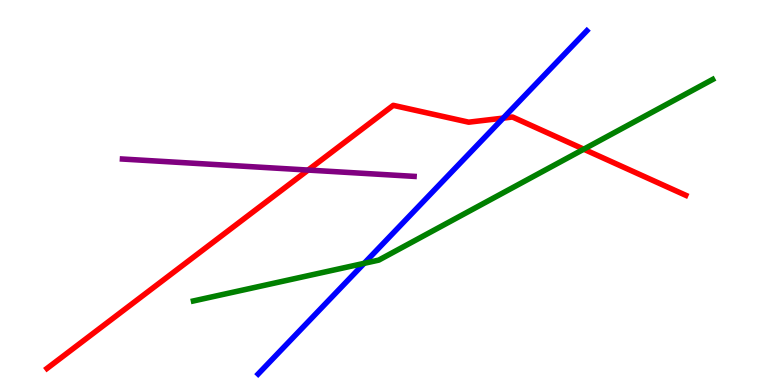[{'lines': ['blue', 'red'], 'intersections': [{'x': 6.49, 'y': 6.93}]}, {'lines': ['green', 'red'], 'intersections': [{'x': 7.53, 'y': 6.12}]}, {'lines': ['purple', 'red'], 'intersections': [{'x': 3.98, 'y': 5.58}]}, {'lines': ['blue', 'green'], 'intersections': [{'x': 4.7, 'y': 3.16}]}, {'lines': ['blue', 'purple'], 'intersections': []}, {'lines': ['green', 'purple'], 'intersections': []}]